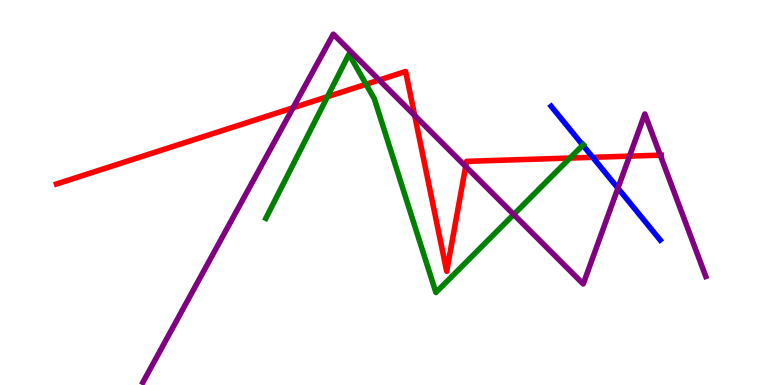[{'lines': ['blue', 'red'], 'intersections': [{'x': 7.65, 'y': 5.91}]}, {'lines': ['green', 'red'], 'intersections': [{'x': 4.22, 'y': 7.49}, {'x': 4.72, 'y': 7.81}, {'x': 7.35, 'y': 5.89}]}, {'lines': ['purple', 'red'], 'intersections': [{'x': 3.78, 'y': 7.2}, {'x': 4.89, 'y': 7.92}, {'x': 5.35, 'y': 7.0}, {'x': 6.01, 'y': 5.68}, {'x': 8.12, 'y': 5.94}, {'x': 8.52, 'y': 5.97}]}, {'lines': ['blue', 'green'], 'intersections': [{'x': 7.52, 'y': 6.23}]}, {'lines': ['blue', 'purple'], 'intersections': [{'x': 7.97, 'y': 5.11}]}, {'lines': ['green', 'purple'], 'intersections': [{'x': 6.63, 'y': 4.43}]}]